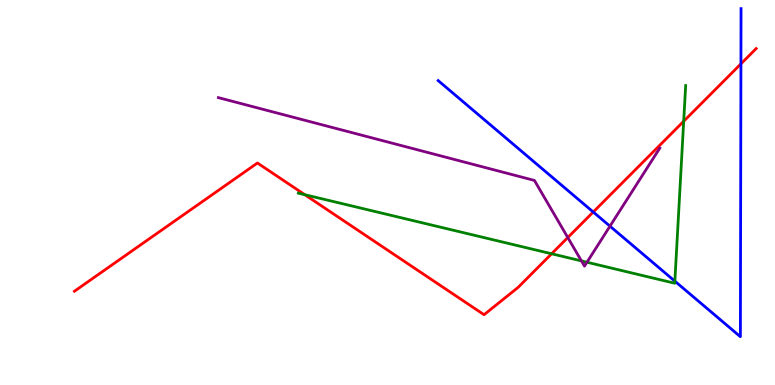[{'lines': ['blue', 'red'], 'intersections': [{'x': 7.65, 'y': 4.49}, {'x': 9.56, 'y': 8.34}]}, {'lines': ['green', 'red'], 'intersections': [{'x': 3.93, 'y': 4.94}, {'x': 7.12, 'y': 3.41}, {'x': 8.82, 'y': 6.85}]}, {'lines': ['purple', 'red'], 'intersections': [{'x': 7.33, 'y': 3.83}]}, {'lines': ['blue', 'green'], 'intersections': [{'x': 8.71, 'y': 2.7}]}, {'lines': ['blue', 'purple'], 'intersections': [{'x': 7.87, 'y': 4.13}]}, {'lines': ['green', 'purple'], 'intersections': [{'x': 7.5, 'y': 3.22}, {'x': 7.57, 'y': 3.19}]}]